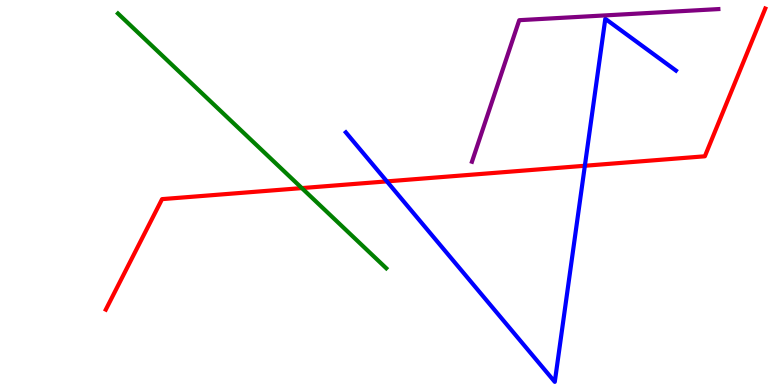[{'lines': ['blue', 'red'], 'intersections': [{'x': 4.99, 'y': 5.29}, {'x': 7.55, 'y': 5.69}]}, {'lines': ['green', 'red'], 'intersections': [{'x': 3.89, 'y': 5.11}]}, {'lines': ['purple', 'red'], 'intersections': []}, {'lines': ['blue', 'green'], 'intersections': []}, {'lines': ['blue', 'purple'], 'intersections': []}, {'lines': ['green', 'purple'], 'intersections': []}]